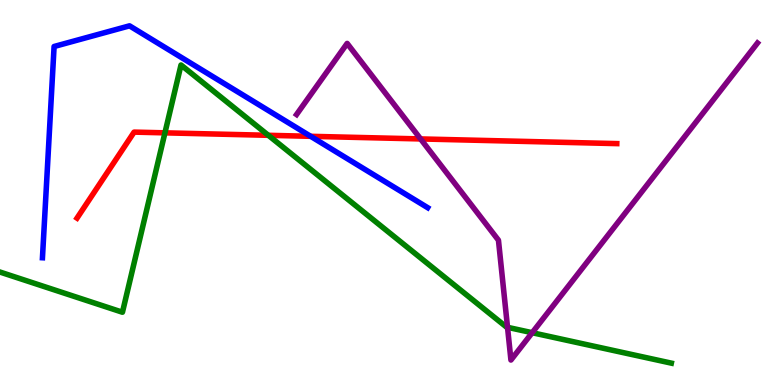[{'lines': ['blue', 'red'], 'intersections': [{'x': 4.01, 'y': 6.46}]}, {'lines': ['green', 'red'], 'intersections': [{'x': 2.13, 'y': 6.55}, {'x': 3.46, 'y': 6.49}]}, {'lines': ['purple', 'red'], 'intersections': [{'x': 5.43, 'y': 6.39}]}, {'lines': ['blue', 'green'], 'intersections': []}, {'lines': ['blue', 'purple'], 'intersections': []}, {'lines': ['green', 'purple'], 'intersections': [{'x': 6.55, 'y': 1.5}, {'x': 6.87, 'y': 1.36}]}]